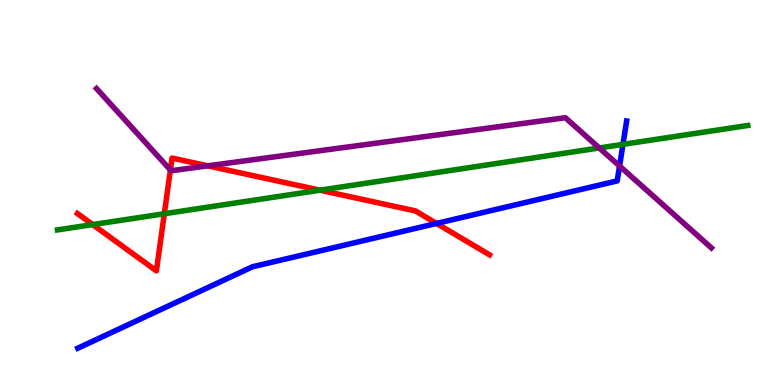[{'lines': ['blue', 'red'], 'intersections': [{'x': 5.63, 'y': 4.2}]}, {'lines': ['green', 'red'], 'intersections': [{'x': 1.2, 'y': 4.17}, {'x': 2.12, 'y': 4.45}, {'x': 4.13, 'y': 5.06}]}, {'lines': ['purple', 'red'], 'intersections': [{'x': 2.2, 'y': 5.59}, {'x': 2.68, 'y': 5.69}]}, {'lines': ['blue', 'green'], 'intersections': [{'x': 8.04, 'y': 6.25}]}, {'lines': ['blue', 'purple'], 'intersections': [{'x': 7.99, 'y': 5.69}]}, {'lines': ['green', 'purple'], 'intersections': [{'x': 7.73, 'y': 6.16}]}]